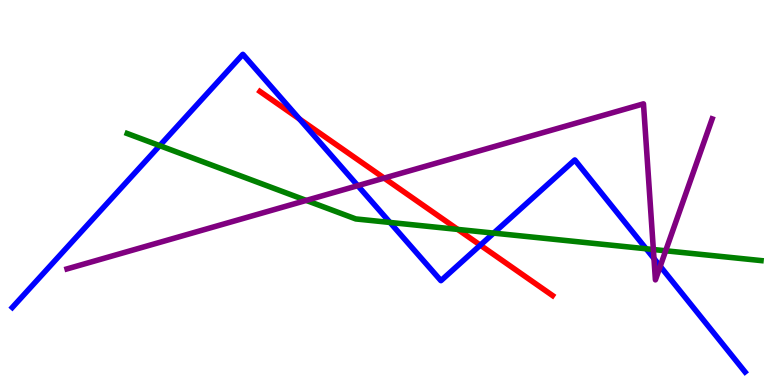[{'lines': ['blue', 'red'], 'intersections': [{'x': 3.86, 'y': 6.91}, {'x': 6.2, 'y': 3.63}]}, {'lines': ['green', 'red'], 'intersections': [{'x': 5.91, 'y': 4.04}]}, {'lines': ['purple', 'red'], 'intersections': [{'x': 4.96, 'y': 5.37}]}, {'lines': ['blue', 'green'], 'intersections': [{'x': 2.06, 'y': 6.22}, {'x': 5.03, 'y': 4.22}, {'x': 6.37, 'y': 3.95}, {'x': 8.34, 'y': 3.54}]}, {'lines': ['blue', 'purple'], 'intersections': [{'x': 4.62, 'y': 5.18}, {'x': 8.44, 'y': 3.29}, {'x': 8.52, 'y': 3.08}]}, {'lines': ['green', 'purple'], 'intersections': [{'x': 3.95, 'y': 4.79}, {'x': 8.43, 'y': 3.52}, {'x': 8.59, 'y': 3.49}]}]